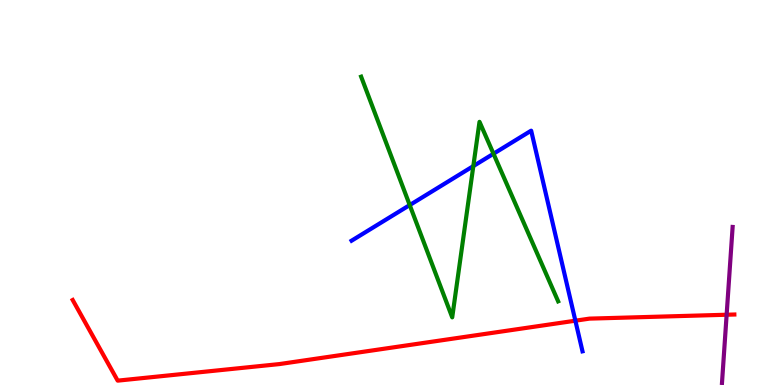[{'lines': ['blue', 'red'], 'intersections': [{'x': 7.42, 'y': 1.67}]}, {'lines': ['green', 'red'], 'intersections': []}, {'lines': ['purple', 'red'], 'intersections': [{'x': 9.38, 'y': 1.83}]}, {'lines': ['blue', 'green'], 'intersections': [{'x': 5.29, 'y': 4.67}, {'x': 6.11, 'y': 5.69}, {'x': 6.37, 'y': 6.01}]}, {'lines': ['blue', 'purple'], 'intersections': []}, {'lines': ['green', 'purple'], 'intersections': []}]